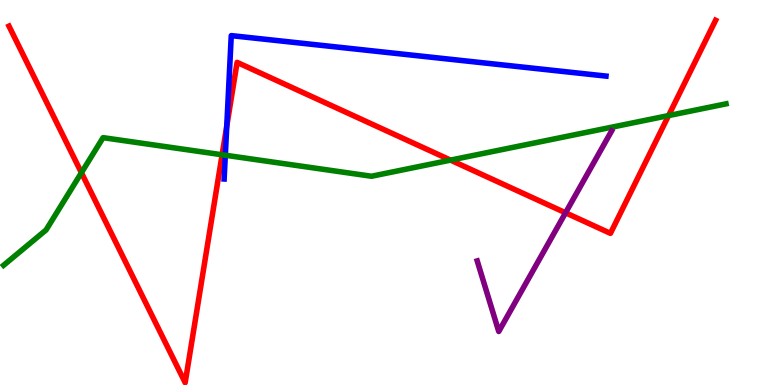[{'lines': ['blue', 'red'], 'intersections': [{'x': 2.93, 'y': 6.72}]}, {'lines': ['green', 'red'], 'intersections': [{'x': 1.05, 'y': 5.51}, {'x': 2.87, 'y': 5.98}, {'x': 5.81, 'y': 5.84}, {'x': 8.63, 'y': 7.0}]}, {'lines': ['purple', 'red'], 'intersections': [{'x': 7.3, 'y': 4.47}]}, {'lines': ['blue', 'green'], 'intersections': [{'x': 2.91, 'y': 5.97}]}, {'lines': ['blue', 'purple'], 'intersections': []}, {'lines': ['green', 'purple'], 'intersections': []}]